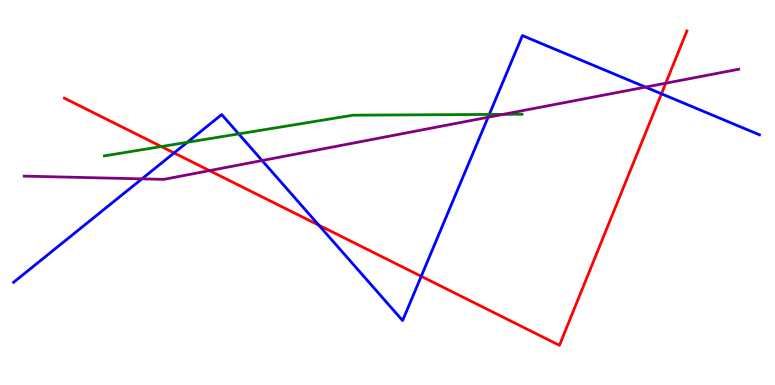[{'lines': ['blue', 'red'], 'intersections': [{'x': 2.25, 'y': 6.03}, {'x': 4.11, 'y': 4.15}, {'x': 5.44, 'y': 2.82}, {'x': 8.53, 'y': 7.56}]}, {'lines': ['green', 'red'], 'intersections': [{'x': 2.08, 'y': 6.19}]}, {'lines': ['purple', 'red'], 'intersections': [{'x': 2.7, 'y': 5.57}, {'x': 8.59, 'y': 7.84}]}, {'lines': ['blue', 'green'], 'intersections': [{'x': 2.42, 'y': 6.3}, {'x': 3.08, 'y': 6.52}, {'x': 6.31, 'y': 7.03}]}, {'lines': ['blue', 'purple'], 'intersections': [{'x': 1.83, 'y': 5.35}, {'x': 3.38, 'y': 5.83}, {'x': 6.3, 'y': 6.95}, {'x': 8.33, 'y': 7.74}]}, {'lines': ['green', 'purple'], 'intersections': [{'x': 6.49, 'y': 7.03}]}]